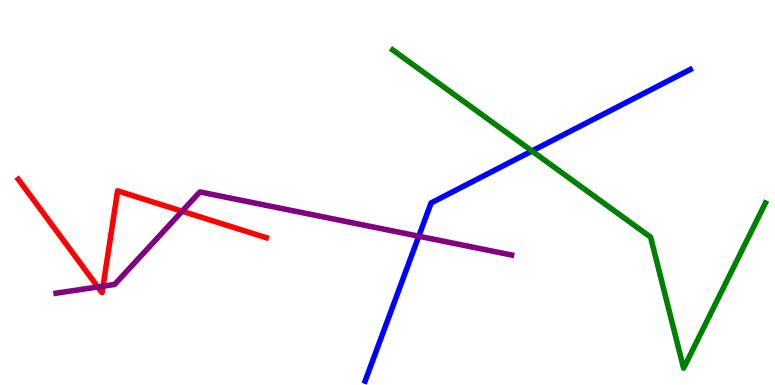[{'lines': ['blue', 'red'], 'intersections': []}, {'lines': ['green', 'red'], 'intersections': []}, {'lines': ['purple', 'red'], 'intersections': [{'x': 1.26, 'y': 2.55}, {'x': 1.33, 'y': 2.57}, {'x': 2.35, 'y': 4.51}]}, {'lines': ['blue', 'green'], 'intersections': [{'x': 6.86, 'y': 6.08}]}, {'lines': ['blue', 'purple'], 'intersections': [{'x': 5.4, 'y': 3.86}]}, {'lines': ['green', 'purple'], 'intersections': []}]